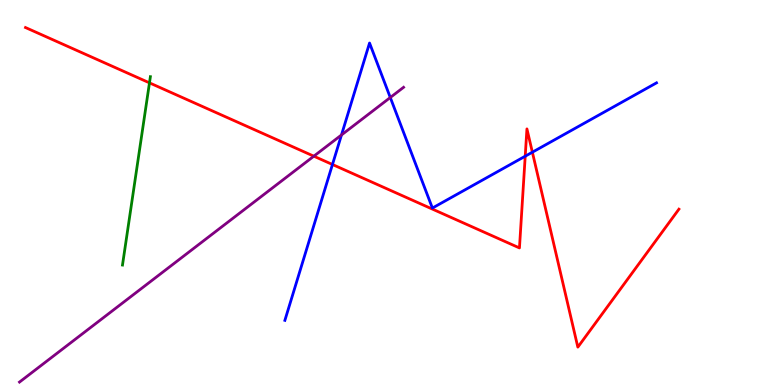[{'lines': ['blue', 'red'], 'intersections': [{'x': 4.29, 'y': 5.73}, {'x': 6.78, 'y': 5.94}, {'x': 6.87, 'y': 6.05}]}, {'lines': ['green', 'red'], 'intersections': [{'x': 1.93, 'y': 7.85}]}, {'lines': ['purple', 'red'], 'intersections': [{'x': 4.05, 'y': 5.94}]}, {'lines': ['blue', 'green'], 'intersections': []}, {'lines': ['blue', 'purple'], 'intersections': [{'x': 4.41, 'y': 6.49}, {'x': 5.04, 'y': 7.47}]}, {'lines': ['green', 'purple'], 'intersections': []}]